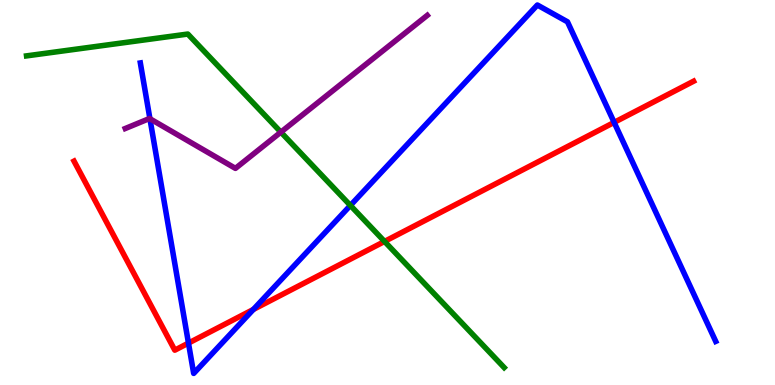[{'lines': ['blue', 'red'], 'intersections': [{'x': 2.43, 'y': 1.09}, {'x': 3.27, 'y': 1.96}, {'x': 7.92, 'y': 6.82}]}, {'lines': ['green', 'red'], 'intersections': [{'x': 4.96, 'y': 3.73}]}, {'lines': ['purple', 'red'], 'intersections': []}, {'lines': ['blue', 'green'], 'intersections': [{'x': 4.52, 'y': 4.66}]}, {'lines': ['blue', 'purple'], 'intersections': [{'x': 1.93, 'y': 6.92}]}, {'lines': ['green', 'purple'], 'intersections': [{'x': 3.62, 'y': 6.57}]}]